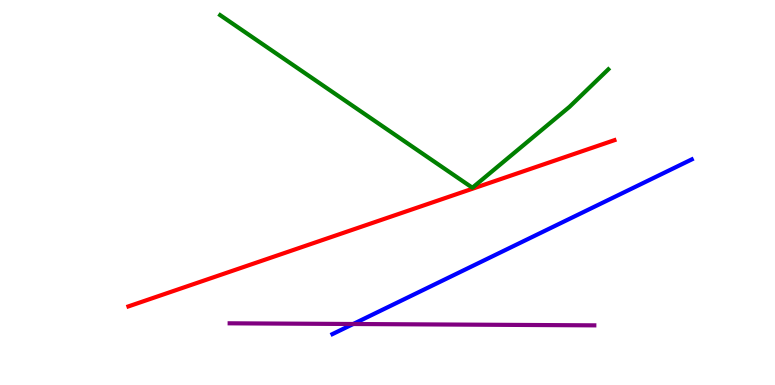[{'lines': ['blue', 'red'], 'intersections': []}, {'lines': ['green', 'red'], 'intersections': []}, {'lines': ['purple', 'red'], 'intersections': []}, {'lines': ['blue', 'green'], 'intersections': []}, {'lines': ['blue', 'purple'], 'intersections': [{'x': 4.56, 'y': 1.58}]}, {'lines': ['green', 'purple'], 'intersections': []}]